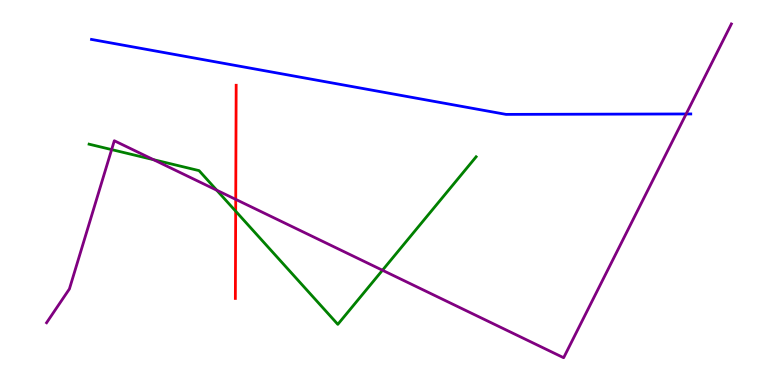[{'lines': ['blue', 'red'], 'intersections': []}, {'lines': ['green', 'red'], 'intersections': [{'x': 3.04, 'y': 4.51}]}, {'lines': ['purple', 'red'], 'intersections': [{'x': 3.04, 'y': 4.82}]}, {'lines': ['blue', 'green'], 'intersections': []}, {'lines': ['blue', 'purple'], 'intersections': [{'x': 8.85, 'y': 7.04}]}, {'lines': ['green', 'purple'], 'intersections': [{'x': 1.44, 'y': 6.11}, {'x': 1.98, 'y': 5.85}, {'x': 2.8, 'y': 5.06}, {'x': 4.94, 'y': 2.98}]}]